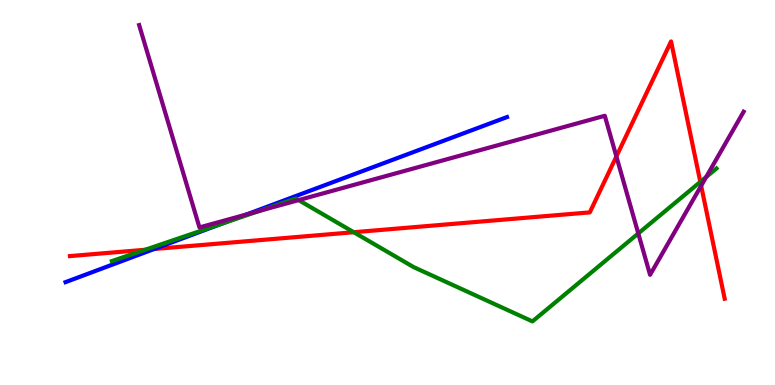[{'lines': ['blue', 'red'], 'intersections': [{'x': 1.99, 'y': 3.53}]}, {'lines': ['green', 'red'], 'intersections': [{'x': 1.87, 'y': 3.51}, {'x': 4.56, 'y': 3.97}, {'x': 9.04, 'y': 5.28}]}, {'lines': ['purple', 'red'], 'intersections': [{'x': 7.95, 'y': 5.94}, {'x': 9.05, 'y': 5.17}]}, {'lines': ['blue', 'green'], 'intersections': [{'x': 2.87, 'y': 4.2}]}, {'lines': ['blue', 'purple'], 'intersections': [{'x': 3.18, 'y': 4.43}]}, {'lines': ['green', 'purple'], 'intersections': [{'x': 3.34, 'y': 4.52}, {'x': 3.85, 'y': 4.8}, {'x': 8.24, 'y': 3.94}, {'x': 9.11, 'y': 5.4}]}]